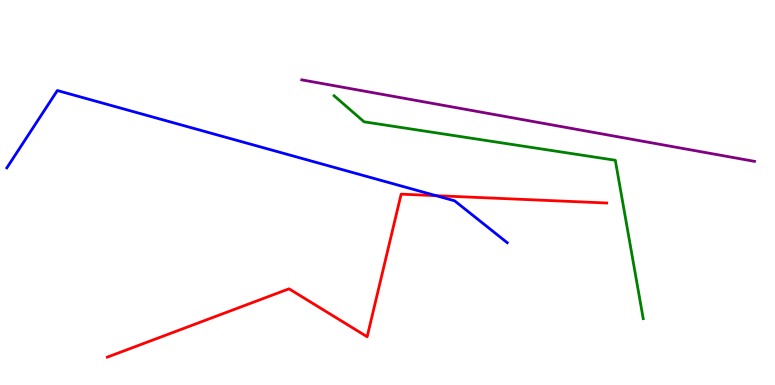[{'lines': ['blue', 'red'], 'intersections': [{'x': 5.63, 'y': 4.92}]}, {'lines': ['green', 'red'], 'intersections': []}, {'lines': ['purple', 'red'], 'intersections': []}, {'lines': ['blue', 'green'], 'intersections': []}, {'lines': ['blue', 'purple'], 'intersections': []}, {'lines': ['green', 'purple'], 'intersections': []}]